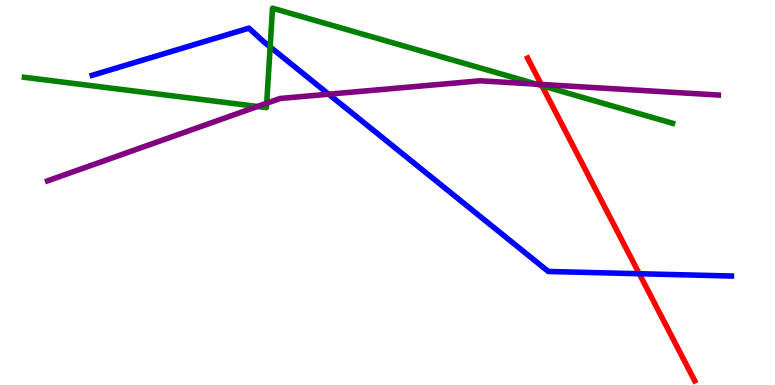[{'lines': ['blue', 'red'], 'intersections': [{'x': 8.25, 'y': 2.89}]}, {'lines': ['green', 'red'], 'intersections': [{'x': 6.99, 'y': 7.77}]}, {'lines': ['purple', 'red'], 'intersections': [{'x': 6.98, 'y': 7.81}]}, {'lines': ['blue', 'green'], 'intersections': [{'x': 3.49, 'y': 8.78}]}, {'lines': ['blue', 'purple'], 'intersections': [{'x': 4.24, 'y': 7.55}]}, {'lines': ['green', 'purple'], 'intersections': [{'x': 3.32, 'y': 7.23}, {'x': 3.44, 'y': 7.32}, {'x': 6.92, 'y': 7.81}]}]